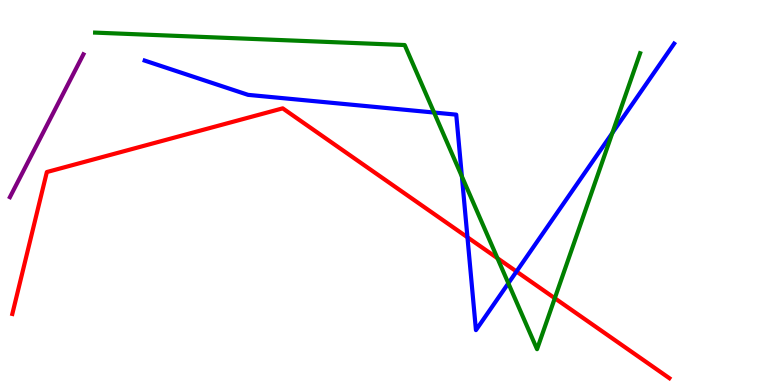[{'lines': ['blue', 'red'], 'intersections': [{'x': 6.03, 'y': 3.84}, {'x': 6.66, 'y': 2.95}]}, {'lines': ['green', 'red'], 'intersections': [{'x': 6.42, 'y': 3.29}, {'x': 7.16, 'y': 2.25}]}, {'lines': ['purple', 'red'], 'intersections': []}, {'lines': ['blue', 'green'], 'intersections': [{'x': 5.6, 'y': 7.08}, {'x': 5.96, 'y': 5.42}, {'x': 6.56, 'y': 2.64}, {'x': 7.9, 'y': 6.55}]}, {'lines': ['blue', 'purple'], 'intersections': []}, {'lines': ['green', 'purple'], 'intersections': []}]